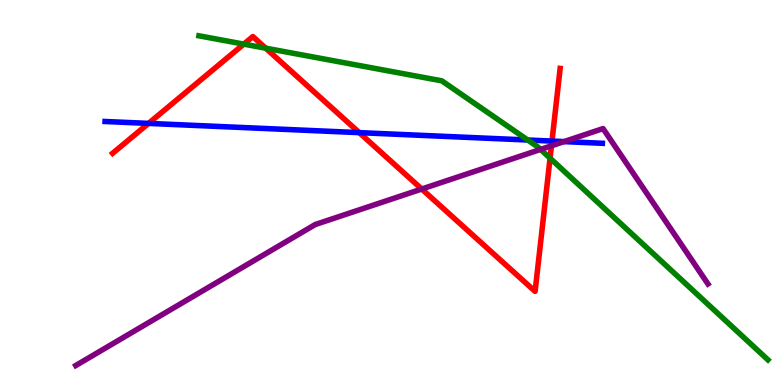[{'lines': ['blue', 'red'], 'intersections': [{'x': 1.92, 'y': 6.79}, {'x': 4.64, 'y': 6.56}, {'x': 7.12, 'y': 6.34}]}, {'lines': ['green', 'red'], 'intersections': [{'x': 3.15, 'y': 8.85}, {'x': 3.43, 'y': 8.75}, {'x': 7.1, 'y': 5.89}]}, {'lines': ['purple', 'red'], 'intersections': [{'x': 5.44, 'y': 5.09}, {'x': 7.12, 'y': 6.21}]}, {'lines': ['blue', 'green'], 'intersections': [{'x': 6.81, 'y': 6.36}]}, {'lines': ['blue', 'purple'], 'intersections': [{'x': 7.28, 'y': 6.32}]}, {'lines': ['green', 'purple'], 'intersections': [{'x': 6.98, 'y': 6.12}]}]